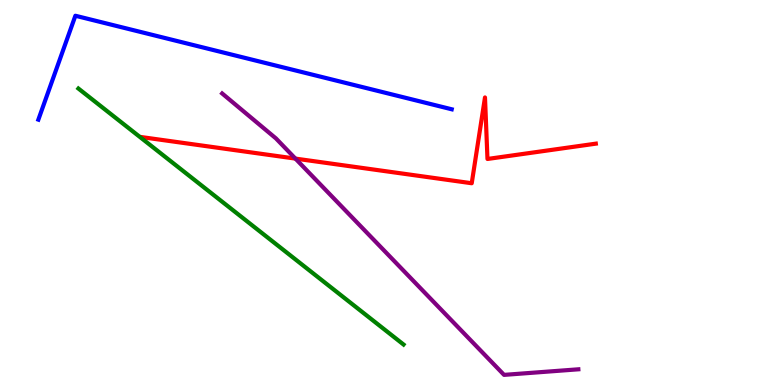[{'lines': ['blue', 'red'], 'intersections': []}, {'lines': ['green', 'red'], 'intersections': []}, {'lines': ['purple', 'red'], 'intersections': [{'x': 3.81, 'y': 5.88}]}, {'lines': ['blue', 'green'], 'intersections': []}, {'lines': ['blue', 'purple'], 'intersections': []}, {'lines': ['green', 'purple'], 'intersections': []}]